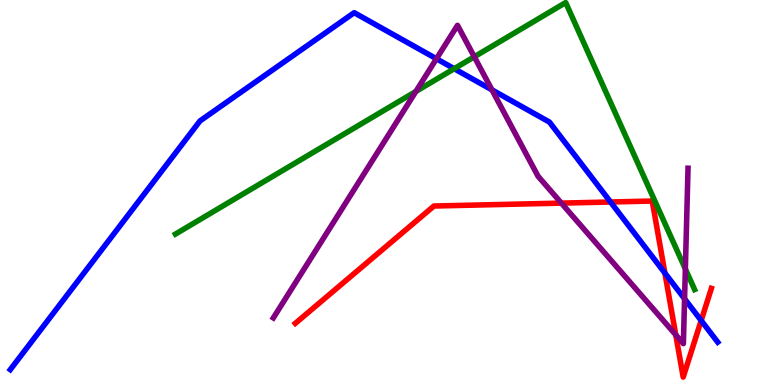[{'lines': ['blue', 'red'], 'intersections': [{'x': 7.88, 'y': 4.75}, {'x': 8.58, 'y': 2.91}, {'x': 9.05, 'y': 1.67}]}, {'lines': ['green', 'red'], 'intersections': []}, {'lines': ['purple', 'red'], 'intersections': [{'x': 7.24, 'y': 4.72}, {'x': 8.72, 'y': 1.3}]}, {'lines': ['blue', 'green'], 'intersections': [{'x': 5.86, 'y': 8.22}]}, {'lines': ['blue', 'purple'], 'intersections': [{'x': 5.63, 'y': 8.47}, {'x': 6.35, 'y': 7.67}, {'x': 8.83, 'y': 2.24}]}, {'lines': ['green', 'purple'], 'intersections': [{'x': 5.37, 'y': 7.62}, {'x': 6.12, 'y': 8.53}, {'x': 8.84, 'y': 3.01}]}]